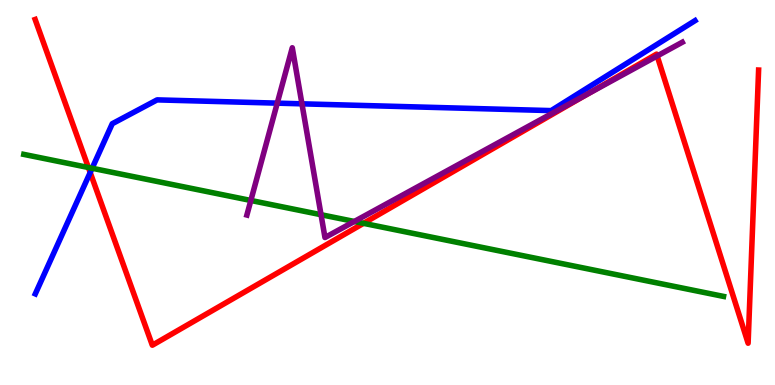[{'lines': ['blue', 'red'], 'intersections': [{'x': 1.16, 'y': 5.52}]}, {'lines': ['green', 'red'], 'intersections': [{'x': 1.14, 'y': 5.65}, {'x': 4.69, 'y': 4.2}]}, {'lines': ['purple', 'red'], 'intersections': [{'x': 7.57, 'y': 7.54}, {'x': 8.48, 'y': 8.55}]}, {'lines': ['blue', 'green'], 'intersections': [{'x': 1.19, 'y': 5.63}]}, {'lines': ['blue', 'purple'], 'intersections': [{'x': 3.58, 'y': 7.32}, {'x': 3.9, 'y': 7.3}]}, {'lines': ['green', 'purple'], 'intersections': [{'x': 3.24, 'y': 4.79}, {'x': 4.14, 'y': 4.42}, {'x': 4.57, 'y': 4.25}]}]